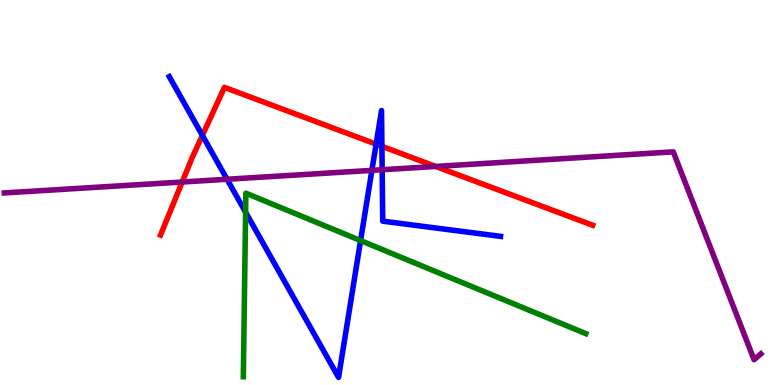[{'lines': ['blue', 'red'], 'intersections': [{'x': 2.61, 'y': 6.48}, {'x': 4.85, 'y': 6.26}, {'x': 4.93, 'y': 6.2}]}, {'lines': ['green', 'red'], 'intersections': []}, {'lines': ['purple', 'red'], 'intersections': [{'x': 2.35, 'y': 5.27}, {'x': 5.62, 'y': 5.68}]}, {'lines': ['blue', 'green'], 'intersections': [{'x': 3.17, 'y': 4.49}, {'x': 4.65, 'y': 3.75}]}, {'lines': ['blue', 'purple'], 'intersections': [{'x': 2.93, 'y': 5.34}, {'x': 4.8, 'y': 5.57}, {'x': 4.93, 'y': 5.59}]}, {'lines': ['green', 'purple'], 'intersections': []}]